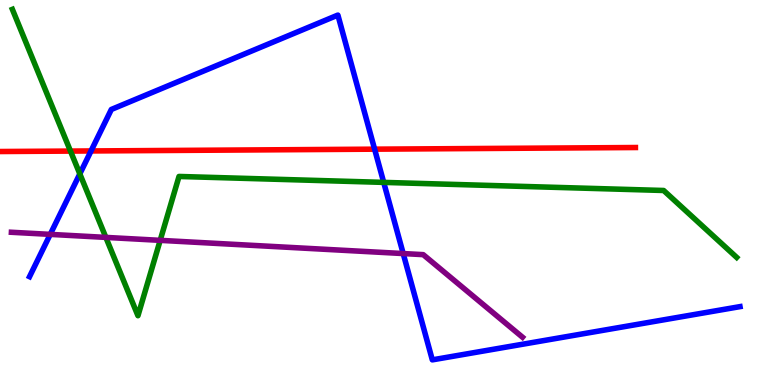[{'lines': ['blue', 'red'], 'intersections': [{'x': 1.17, 'y': 6.08}, {'x': 4.83, 'y': 6.13}]}, {'lines': ['green', 'red'], 'intersections': [{'x': 0.909, 'y': 6.08}]}, {'lines': ['purple', 'red'], 'intersections': []}, {'lines': ['blue', 'green'], 'intersections': [{'x': 1.03, 'y': 5.48}, {'x': 4.95, 'y': 5.26}]}, {'lines': ['blue', 'purple'], 'intersections': [{'x': 0.648, 'y': 3.91}, {'x': 5.2, 'y': 3.41}]}, {'lines': ['green', 'purple'], 'intersections': [{'x': 1.37, 'y': 3.83}, {'x': 2.07, 'y': 3.76}]}]